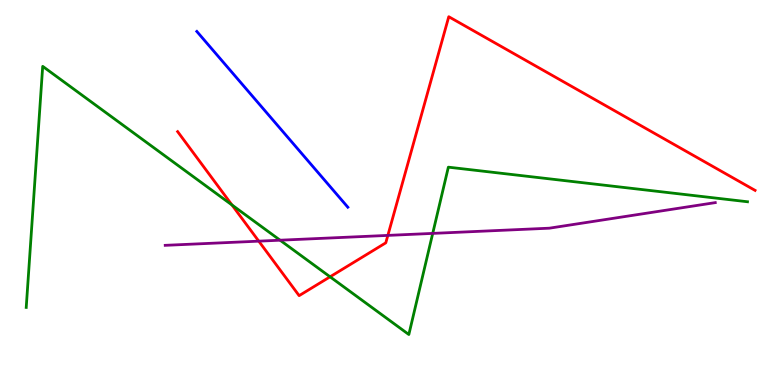[{'lines': ['blue', 'red'], 'intersections': []}, {'lines': ['green', 'red'], 'intersections': [{'x': 2.99, 'y': 4.68}, {'x': 4.26, 'y': 2.81}]}, {'lines': ['purple', 'red'], 'intersections': [{'x': 3.34, 'y': 3.74}, {'x': 5.0, 'y': 3.89}]}, {'lines': ['blue', 'green'], 'intersections': []}, {'lines': ['blue', 'purple'], 'intersections': []}, {'lines': ['green', 'purple'], 'intersections': [{'x': 3.61, 'y': 3.76}, {'x': 5.58, 'y': 3.94}]}]